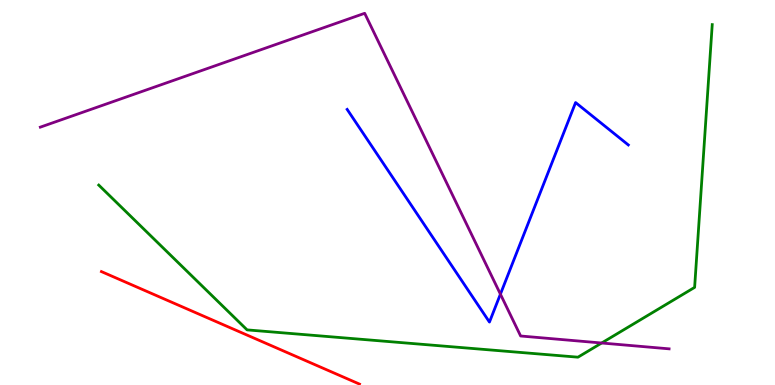[{'lines': ['blue', 'red'], 'intersections': []}, {'lines': ['green', 'red'], 'intersections': []}, {'lines': ['purple', 'red'], 'intersections': []}, {'lines': ['blue', 'green'], 'intersections': []}, {'lines': ['blue', 'purple'], 'intersections': [{'x': 6.46, 'y': 2.36}]}, {'lines': ['green', 'purple'], 'intersections': [{'x': 7.76, 'y': 1.09}]}]